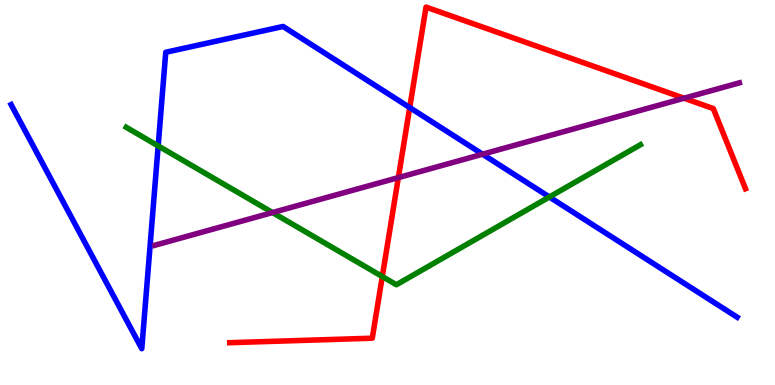[{'lines': ['blue', 'red'], 'intersections': [{'x': 5.29, 'y': 7.21}]}, {'lines': ['green', 'red'], 'intersections': [{'x': 4.93, 'y': 2.82}]}, {'lines': ['purple', 'red'], 'intersections': [{'x': 5.14, 'y': 5.39}, {'x': 8.83, 'y': 7.45}]}, {'lines': ['blue', 'green'], 'intersections': [{'x': 2.04, 'y': 6.21}, {'x': 7.09, 'y': 4.88}]}, {'lines': ['blue', 'purple'], 'intersections': [{'x': 6.23, 'y': 5.99}]}, {'lines': ['green', 'purple'], 'intersections': [{'x': 3.52, 'y': 4.48}]}]